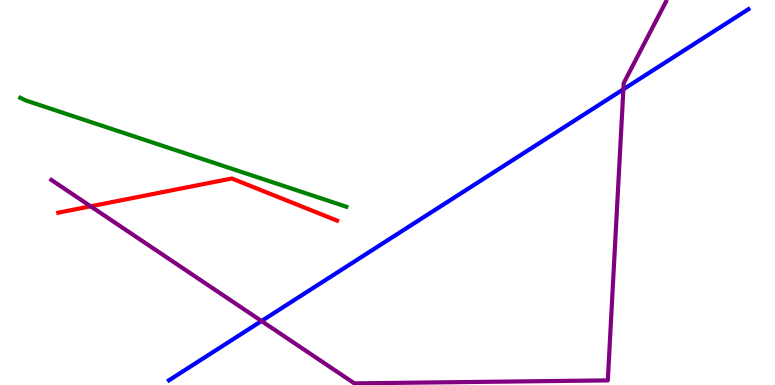[{'lines': ['blue', 'red'], 'intersections': []}, {'lines': ['green', 'red'], 'intersections': []}, {'lines': ['purple', 'red'], 'intersections': [{'x': 1.17, 'y': 4.64}]}, {'lines': ['blue', 'green'], 'intersections': []}, {'lines': ['blue', 'purple'], 'intersections': [{'x': 3.37, 'y': 1.66}, {'x': 8.04, 'y': 7.68}]}, {'lines': ['green', 'purple'], 'intersections': []}]